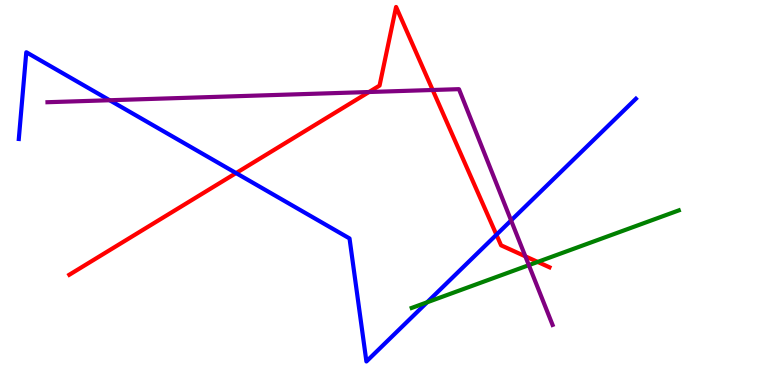[{'lines': ['blue', 'red'], 'intersections': [{'x': 3.05, 'y': 5.5}, {'x': 6.41, 'y': 3.9}]}, {'lines': ['green', 'red'], 'intersections': [{'x': 6.94, 'y': 3.2}]}, {'lines': ['purple', 'red'], 'intersections': [{'x': 4.76, 'y': 7.61}, {'x': 5.58, 'y': 7.66}, {'x': 6.78, 'y': 3.34}]}, {'lines': ['blue', 'green'], 'intersections': [{'x': 5.51, 'y': 2.15}]}, {'lines': ['blue', 'purple'], 'intersections': [{'x': 1.41, 'y': 7.4}, {'x': 6.59, 'y': 4.27}]}, {'lines': ['green', 'purple'], 'intersections': [{'x': 6.82, 'y': 3.11}]}]